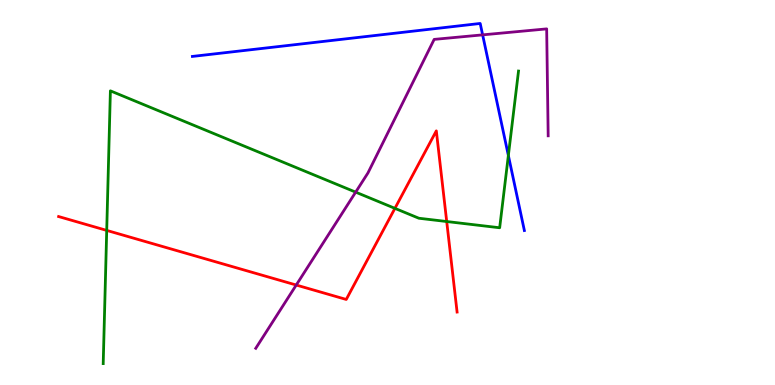[{'lines': ['blue', 'red'], 'intersections': []}, {'lines': ['green', 'red'], 'intersections': [{'x': 1.38, 'y': 4.02}, {'x': 5.1, 'y': 4.59}, {'x': 5.76, 'y': 4.25}]}, {'lines': ['purple', 'red'], 'intersections': [{'x': 3.82, 'y': 2.6}]}, {'lines': ['blue', 'green'], 'intersections': [{'x': 6.56, 'y': 5.96}]}, {'lines': ['blue', 'purple'], 'intersections': [{'x': 6.23, 'y': 9.09}]}, {'lines': ['green', 'purple'], 'intersections': [{'x': 4.59, 'y': 5.01}]}]